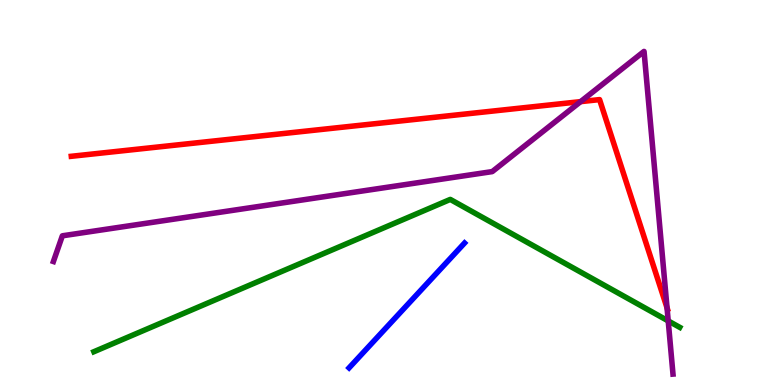[{'lines': ['blue', 'red'], 'intersections': []}, {'lines': ['green', 'red'], 'intersections': []}, {'lines': ['purple', 'red'], 'intersections': [{'x': 7.49, 'y': 7.36}, {'x': 8.61, 'y': 2.0}]}, {'lines': ['blue', 'green'], 'intersections': []}, {'lines': ['blue', 'purple'], 'intersections': []}, {'lines': ['green', 'purple'], 'intersections': [{'x': 8.62, 'y': 1.66}]}]